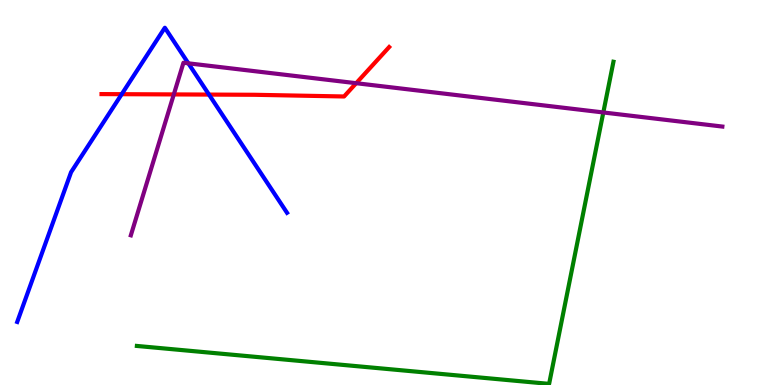[{'lines': ['blue', 'red'], 'intersections': [{'x': 1.57, 'y': 7.55}, {'x': 2.7, 'y': 7.54}]}, {'lines': ['green', 'red'], 'intersections': []}, {'lines': ['purple', 'red'], 'intersections': [{'x': 2.24, 'y': 7.55}, {'x': 4.6, 'y': 7.84}]}, {'lines': ['blue', 'green'], 'intersections': []}, {'lines': ['blue', 'purple'], 'intersections': [{'x': 2.43, 'y': 8.36}]}, {'lines': ['green', 'purple'], 'intersections': [{'x': 7.78, 'y': 7.08}]}]